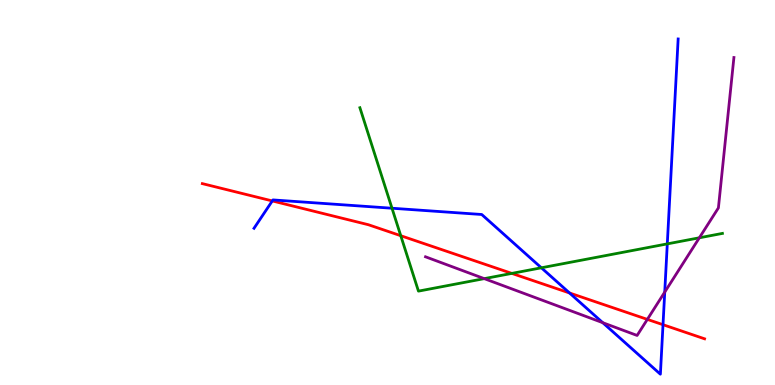[{'lines': ['blue', 'red'], 'intersections': [{'x': 3.51, 'y': 4.78}, {'x': 7.35, 'y': 2.39}, {'x': 8.55, 'y': 1.57}]}, {'lines': ['green', 'red'], 'intersections': [{'x': 5.17, 'y': 3.88}, {'x': 6.6, 'y': 2.9}]}, {'lines': ['purple', 'red'], 'intersections': [{'x': 8.35, 'y': 1.7}]}, {'lines': ['blue', 'green'], 'intersections': [{'x': 5.06, 'y': 4.59}, {'x': 6.99, 'y': 3.04}, {'x': 8.61, 'y': 3.67}]}, {'lines': ['blue', 'purple'], 'intersections': [{'x': 7.78, 'y': 1.62}, {'x': 8.58, 'y': 2.41}]}, {'lines': ['green', 'purple'], 'intersections': [{'x': 6.25, 'y': 2.76}, {'x': 9.02, 'y': 3.82}]}]